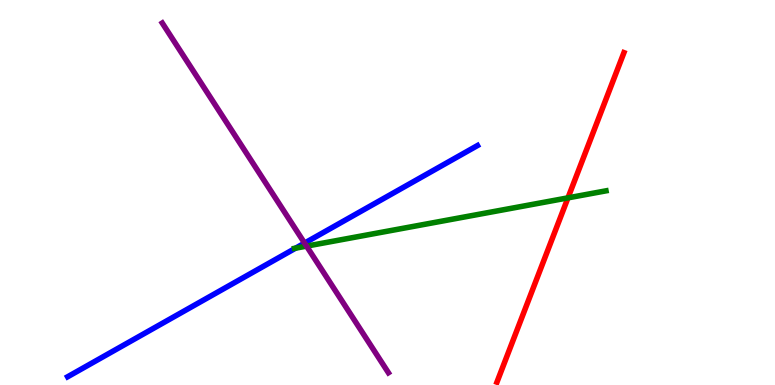[{'lines': ['blue', 'red'], 'intersections': []}, {'lines': ['green', 'red'], 'intersections': [{'x': 7.33, 'y': 4.86}]}, {'lines': ['purple', 'red'], 'intersections': []}, {'lines': ['blue', 'green'], 'intersections': [{'x': 3.81, 'y': 3.55}]}, {'lines': ['blue', 'purple'], 'intersections': [{'x': 3.93, 'y': 3.69}]}, {'lines': ['green', 'purple'], 'intersections': [{'x': 3.96, 'y': 3.61}]}]